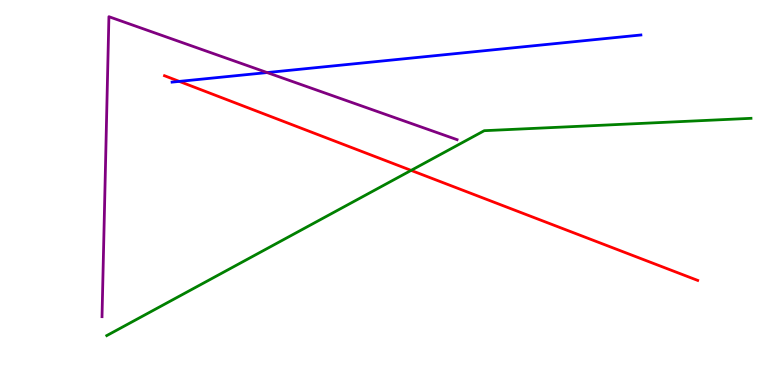[{'lines': ['blue', 'red'], 'intersections': [{'x': 2.31, 'y': 7.89}]}, {'lines': ['green', 'red'], 'intersections': [{'x': 5.3, 'y': 5.57}]}, {'lines': ['purple', 'red'], 'intersections': []}, {'lines': ['blue', 'green'], 'intersections': []}, {'lines': ['blue', 'purple'], 'intersections': [{'x': 3.45, 'y': 8.12}]}, {'lines': ['green', 'purple'], 'intersections': []}]